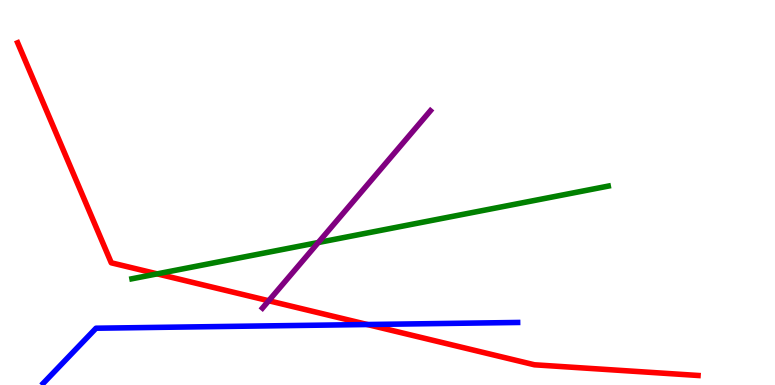[{'lines': ['blue', 'red'], 'intersections': [{'x': 4.74, 'y': 1.57}]}, {'lines': ['green', 'red'], 'intersections': [{'x': 2.03, 'y': 2.89}]}, {'lines': ['purple', 'red'], 'intersections': [{'x': 3.47, 'y': 2.19}]}, {'lines': ['blue', 'green'], 'intersections': []}, {'lines': ['blue', 'purple'], 'intersections': []}, {'lines': ['green', 'purple'], 'intersections': [{'x': 4.11, 'y': 3.7}]}]